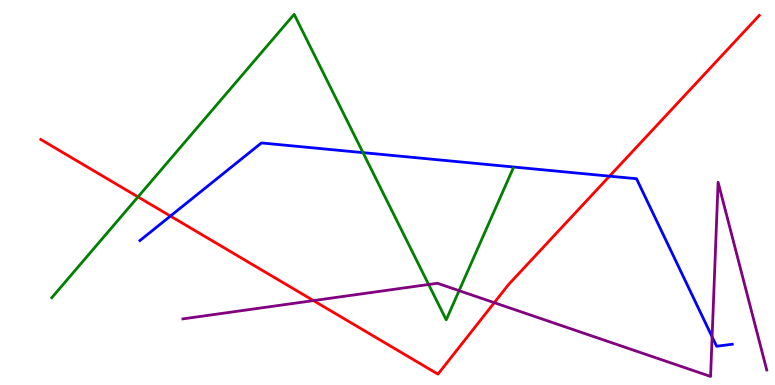[{'lines': ['blue', 'red'], 'intersections': [{'x': 2.2, 'y': 4.39}, {'x': 7.86, 'y': 5.42}]}, {'lines': ['green', 'red'], 'intersections': [{'x': 1.78, 'y': 4.89}]}, {'lines': ['purple', 'red'], 'intersections': [{'x': 4.04, 'y': 2.19}, {'x': 6.38, 'y': 2.14}]}, {'lines': ['blue', 'green'], 'intersections': [{'x': 4.68, 'y': 6.04}]}, {'lines': ['blue', 'purple'], 'intersections': [{'x': 9.19, 'y': 1.25}]}, {'lines': ['green', 'purple'], 'intersections': [{'x': 5.53, 'y': 2.61}, {'x': 5.92, 'y': 2.45}]}]